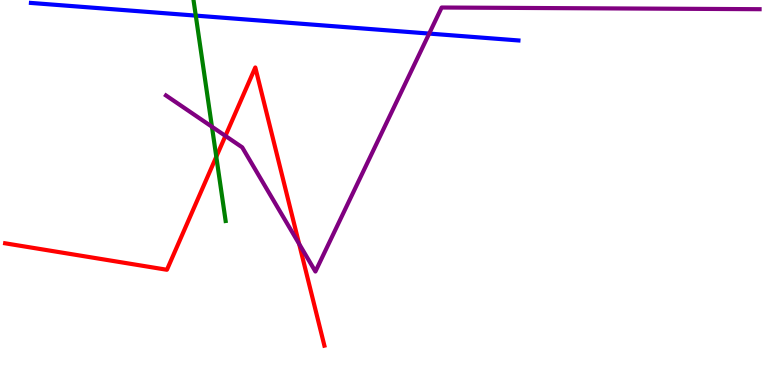[{'lines': ['blue', 'red'], 'intersections': []}, {'lines': ['green', 'red'], 'intersections': [{'x': 2.79, 'y': 5.93}]}, {'lines': ['purple', 'red'], 'intersections': [{'x': 2.91, 'y': 6.47}, {'x': 3.86, 'y': 3.67}]}, {'lines': ['blue', 'green'], 'intersections': [{'x': 2.53, 'y': 9.59}]}, {'lines': ['blue', 'purple'], 'intersections': [{'x': 5.54, 'y': 9.13}]}, {'lines': ['green', 'purple'], 'intersections': [{'x': 2.73, 'y': 6.71}]}]